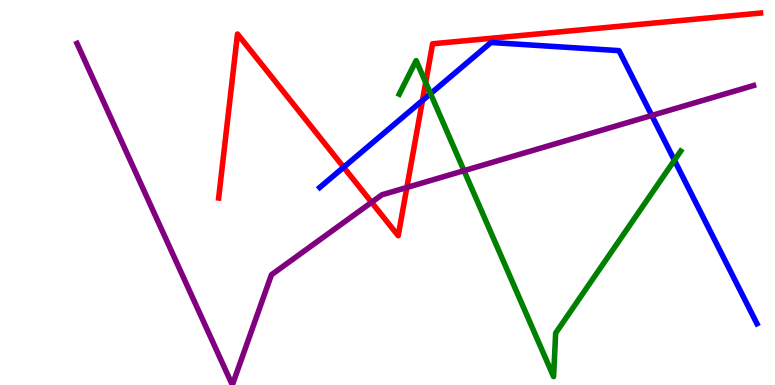[{'lines': ['blue', 'red'], 'intersections': [{'x': 4.43, 'y': 5.66}, {'x': 5.45, 'y': 7.39}]}, {'lines': ['green', 'red'], 'intersections': [{'x': 5.49, 'y': 7.86}]}, {'lines': ['purple', 'red'], 'intersections': [{'x': 4.79, 'y': 4.75}, {'x': 5.25, 'y': 5.13}]}, {'lines': ['blue', 'green'], 'intersections': [{'x': 5.56, 'y': 7.57}, {'x': 8.7, 'y': 5.84}]}, {'lines': ['blue', 'purple'], 'intersections': [{'x': 8.41, 'y': 7.0}]}, {'lines': ['green', 'purple'], 'intersections': [{'x': 5.99, 'y': 5.57}]}]